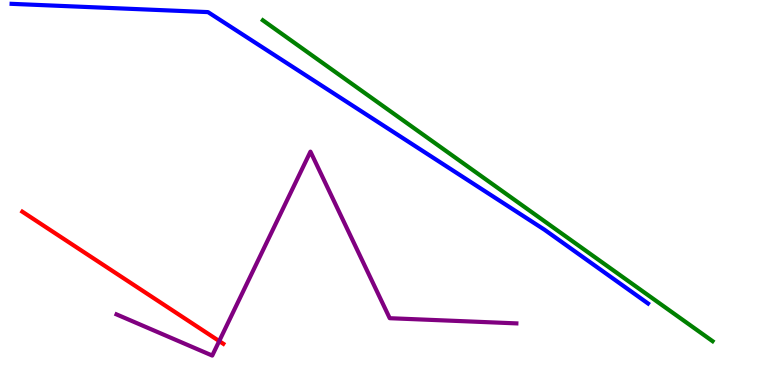[{'lines': ['blue', 'red'], 'intersections': []}, {'lines': ['green', 'red'], 'intersections': []}, {'lines': ['purple', 'red'], 'intersections': [{'x': 2.83, 'y': 1.14}]}, {'lines': ['blue', 'green'], 'intersections': []}, {'lines': ['blue', 'purple'], 'intersections': []}, {'lines': ['green', 'purple'], 'intersections': []}]